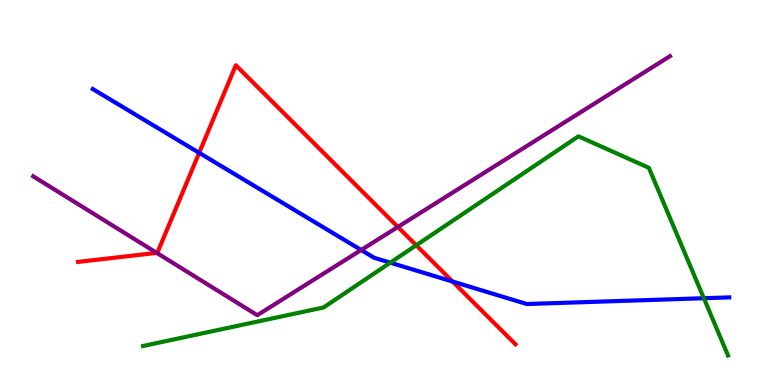[{'lines': ['blue', 'red'], 'intersections': [{'x': 2.57, 'y': 6.03}, {'x': 5.84, 'y': 2.69}]}, {'lines': ['green', 'red'], 'intersections': [{'x': 5.37, 'y': 3.63}]}, {'lines': ['purple', 'red'], 'intersections': [{'x': 2.02, 'y': 3.43}, {'x': 5.13, 'y': 4.11}]}, {'lines': ['blue', 'green'], 'intersections': [{'x': 5.04, 'y': 3.18}, {'x': 9.08, 'y': 2.25}]}, {'lines': ['blue', 'purple'], 'intersections': [{'x': 4.66, 'y': 3.51}]}, {'lines': ['green', 'purple'], 'intersections': []}]